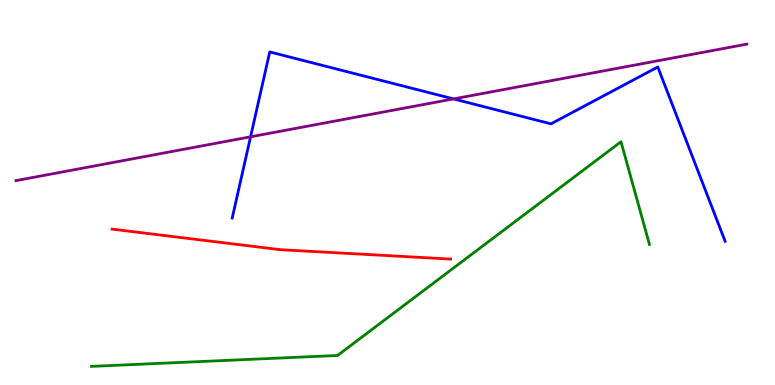[{'lines': ['blue', 'red'], 'intersections': []}, {'lines': ['green', 'red'], 'intersections': []}, {'lines': ['purple', 'red'], 'intersections': []}, {'lines': ['blue', 'green'], 'intersections': []}, {'lines': ['blue', 'purple'], 'intersections': [{'x': 3.23, 'y': 6.45}, {'x': 5.85, 'y': 7.43}]}, {'lines': ['green', 'purple'], 'intersections': []}]